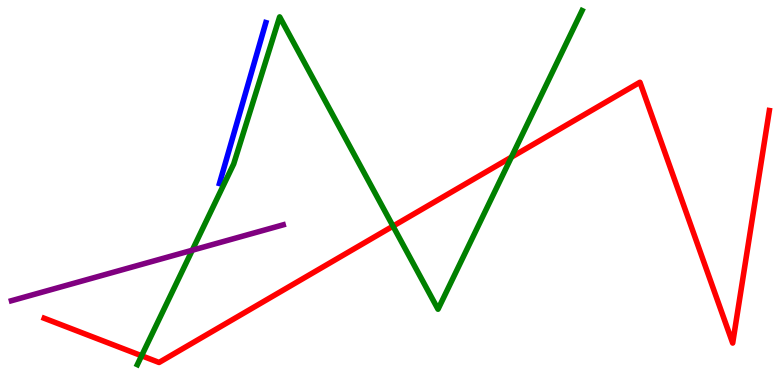[{'lines': ['blue', 'red'], 'intersections': []}, {'lines': ['green', 'red'], 'intersections': [{'x': 1.83, 'y': 0.76}, {'x': 5.07, 'y': 4.13}, {'x': 6.6, 'y': 5.92}]}, {'lines': ['purple', 'red'], 'intersections': []}, {'lines': ['blue', 'green'], 'intersections': []}, {'lines': ['blue', 'purple'], 'intersections': []}, {'lines': ['green', 'purple'], 'intersections': [{'x': 2.48, 'y': 3.5}]}]